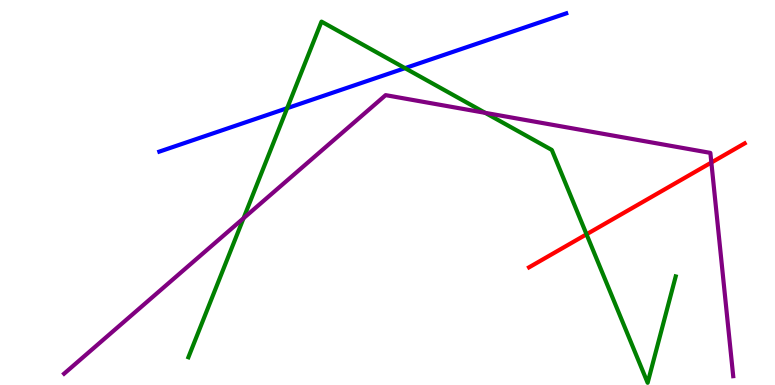[{'lines': ['blue', 'red'], 'intersections': []}, {'lines': ['green', 'red'], 'intersections': [{'x': 7.57, 'y': 3.91}]}, {'lines': ['purple', 'red'], 'intersections': [{'x': 9.18, 'y': 5.78}]}, {'lines': ['blue', 'green'], 'intersections': [{'x': 3.71, 'y': 7.19}, {'x': 5.23, 'y': 8.23}]}, {'lines': ['blue', 'purple'], 'intersections': []}, {'lines': ['green', 'purple'], 'intersections': [{'x': 3.14, 'y': 4.33}, {'x': 6.26, 'y': 7.07}]}]